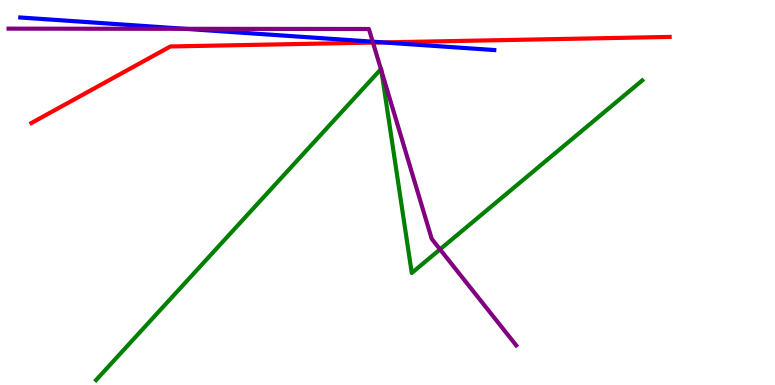[{'lines': ['blue', 'red'], 'intersections': [{'x': 4.94, 'y': 8.9}]}, {'lines': ['green', 'red'], 'intersections': []}, {'lines': ['purple', 'red'], 'intersections': [{'x': 4.81, 'y': 8.89}]}, {'lines': ['blue', 'green'], 'intersections': []}, {'lines': ['blue', 'purple'], 'intersections': [{'x': 2.39, 'y': 9.25}, {'x': 4.81, 'y': 8.92}]}, {'lines': ['green', 'purple'], 'intersections': [{'x': 4.92, 'y': 8.2}, {'x': 4.92, 'y': 8.16}, {'x': 5.68, 'y': 3.52}]}]